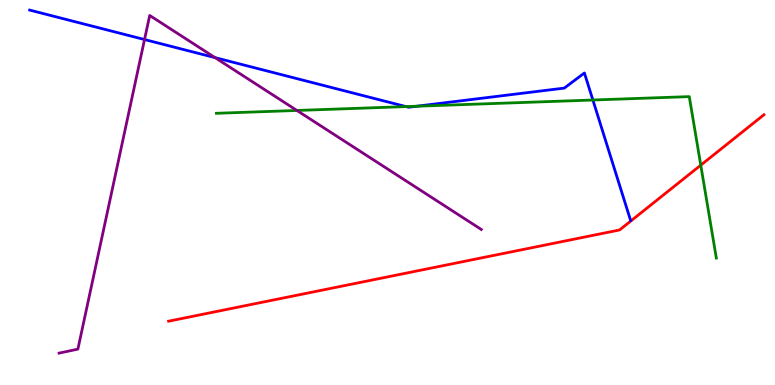[{'lines': ['blue', 'red'], 'intersections': []}, {'lines': ['green', 'red'], 'intersections': [{'x': 9.04, 'y': 5.71}]}, {'lines': ['purple', 'red'], 'intersections': []}, {'lines': ['blue', 'green'], 'intersections': [{'x': 5.24, 'y': 7.23}, {'x': 5.38, 'y': 7.24}, {'x': 7.65, 'y': 7.4}]}, {'lines': ['blue', 'purple'], 'intersections': [{'x': 1.86, 'y': 8.97}, {'x': 2.77, 'y': 8.5}]}, {'lines': ['green', 'purple'], 'intersections': [{'x': 3.83, 'y': 7.13}]}]